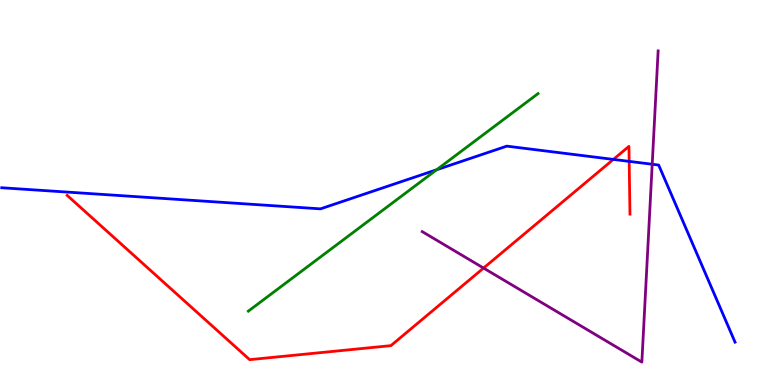[{'lines': ['blue', 'red'], 'intersections': [{'x': 7.91, 'y': 5.86}, {'x': 8.12, 'y': 5.81}]}, {'lines': ['green', 'red'], 'intersections': []}, {'lines': ['purple', 'red'], 'intersections': [{'x': 6.24, 'y': 3.04}]}, {'lines': ['blue', 'green'], 'intersections': [{'x': 5.63, 'y': 5.59}]}, {'lines': ['blue', 'purple'], 'intersections': [{'x': 8.42, 'y': 5.73}]}, {'lines': ['green', 'purple'], 'intersections': []}]